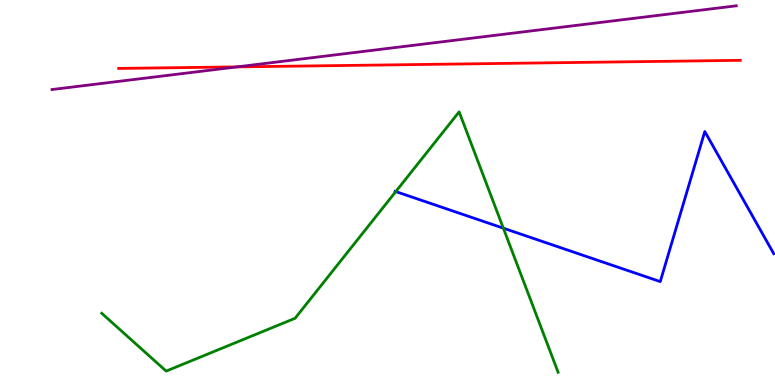[{'lines': ['blue', 'red'], 'intersections': []}, {'lines': ['green', 'red'], 'intersections': []}, {'lines': ['purple', 'red'], 'intersections': [{'x': 3.06, 'y': 8.26}]}, {'lines': ['blue', 'green'], 'intersections': [{'x': 5.11, 'y': 5.02}, {'x': 6.49, 'y': 4.07}]}, {'lines': ['blue', 'purple'], 'intersections': []}, {'lines': ['green', 'purple'], 'intersections': []}]